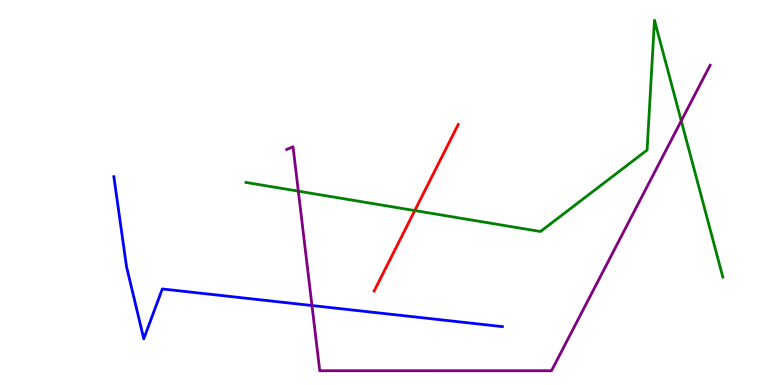[{'lines': ['blue', 'red'], 'intersections': []}, {'lines': ['green', 'red'], 'intersections': [{'x': 5.35, 'y': 4.53}]}, {'lines': ['purple', 'red'], 'intersections': []}, {'lines': ['blue', 'green'], 'intersections': []}, {'lines': ['blue', 'purple'], 'intersections': [{'x': 4.03, 'y': 2.06}]}, {'lines': ['green', 'purple'], 'intersections': [{'x': 3.85, 'y': 5.03}, {'x': 8.79, 'y': 6.86}]}]